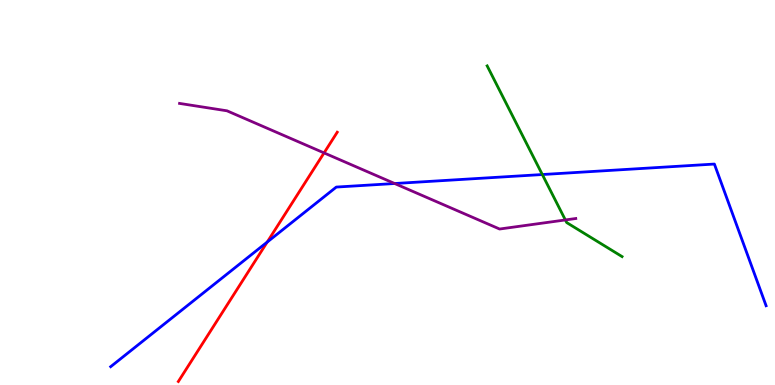[{'lines': ['blue', 'red'], 'intersections': [{'x': 3.45, 'y': 3.71}]}, {'lines': ['green', 'red'], 'intersections': []}, {'lines': ['purple', 'red'], 'intersections': [{'x': 4.18, 'y': 6.03}]}, {'lines': ['blue', 'green'], 'intersections': [{'x': 7.0, 'y': 5.47}]}, {'lines': ['blue', 'purple'], 'intersections': [{'x': 5.09, 'y': 5.23}]}, {'lines': ['green', 'purple'], 'intersections': [{'x': 7.3, 'y': 4.29}]}]